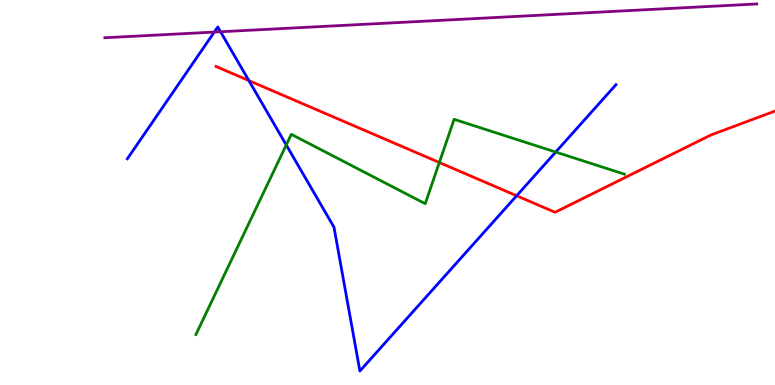[{'lines': ['blue', 'red'], 'intersections': [{'x': 3.21, 'y': 7.91}, {'x': 6.67, 'y': 4.92}]}, {'lines': ['green', 'red'], 'intersections': [{'x': 5.67, 'y': 5.78}]}, {'lines': ['purple', 'red'], 'intersections': []}, {'lines': ['blue', 'green'], 'intersections': [{'x': 3.69, 'y': 6.24}, {'x': 7.17, 'y': 6.05}]}, {'lines': ['blue', 'purple'], 'intersections': [{'x': 2.76, 'y': 9.17}, {'x': 2.85, 'y': 9.18}]}, {'lines': ['green', 'purple'], 'intersections': []}]